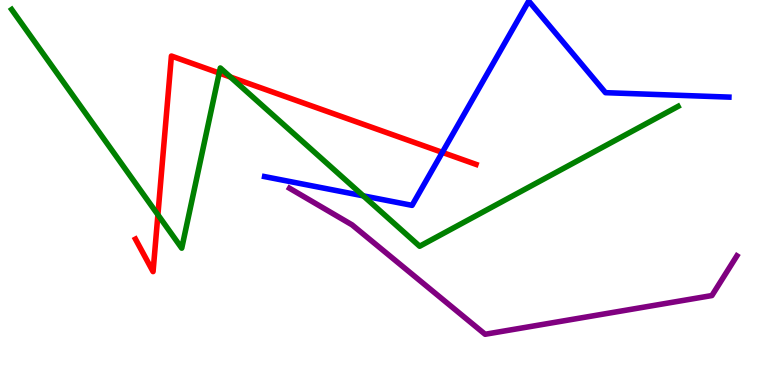[{'lines': ['blue', 'red'], 'intersections': [{'x': 5.71, 'y': 6.04}]}, {'lines': ['green', 'red'], 'intersections': [{'x': 2.04, 'y': 4.42}, {'x': 2.83, 'y': 8.1}, {'x': 2.97, 'y': 8.0}]}, {'lines': ['purple', 'red'], 'intersections': []}, {'lines': ['blue', 'green'], 'intersections': [{'x': 4.69, 'y': 4.91}]}, {'lines': ['blue', 'purple'], 'intersections': []}, {'lines': ['green', 'purple'], 'intersections': []}]